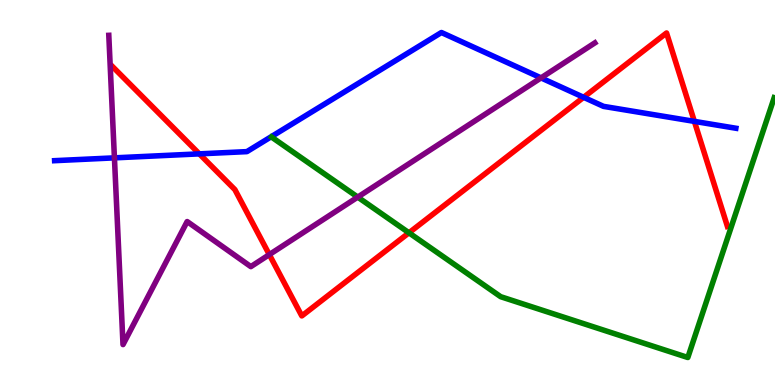[{'lines': ['blue', 'red'], 'intersections': [{'x': 2.57, 'y': 6.0}, {'x': 7.53, 'y': 7.47}, {'x': 8.96, 'y': 6.85}]}, {'lines': ['green', 'red'], 'intersections': [{'x': 5.28, 'y': 3.95}]}, {'lines': ['purple', 'red'], 'intersections': [{'x': 3.48, 'y': 3.39}]}, {'lines': ['blue', 'green'], 'intersections': []}, {'lines': ['blue', 'purple'], 'intersections': [{'x': 1.48, 'y': 5.9}, {'x': 6.98, 'y': 7.98}]}, {'lines': ['green', 'purple'], 'intersections': [{'x': 4.62, 'y': 4.88}]}]